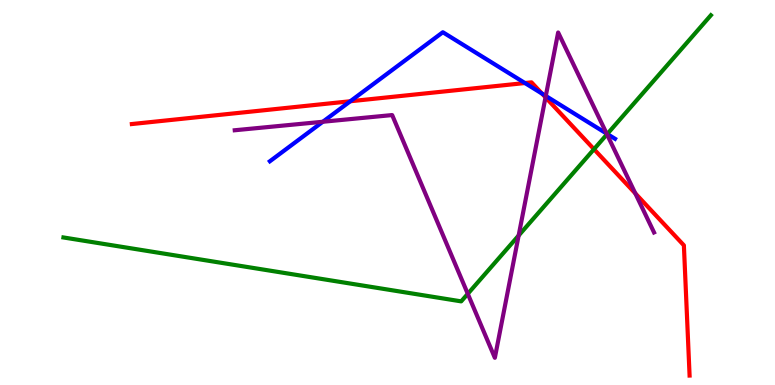[{'lines': ['blue', 'red'], 'intersections': [{'x': 4.52, 'y': 7.37}, {'x': 6.77, 'y': 7.84}, {'x': 6.99, 'y': 7.57}]}, {'lines': ['green', 'red'], 'intersections': [{'x': 7.66, 'y': 6.12}]}, {'lines': ['purple', 'red'], 'intersections': [{'x': 7.04, 'y': 7.47}, {'x': 8.2, 'y': 4.98}]}, {'lines': ['blue', 'green'], 'intersections': [{'x': 7.84, 'y': 6.52}]}, {'lines': ['blue', 'purple'], 'intersections': [{'x': 4.17, 'y': 6.84}, {'x': 7.04, 'y': 7.51}, {'x': 7.83, 'y': 6.53}]}, {'lines': ['green', 'purple'], 'intersections': [{'x': 6.04, 'y': 2.37}, {'x': 6.69, 'y': 3.88}, {'x': 7.83, 'y': 6.51}]}]